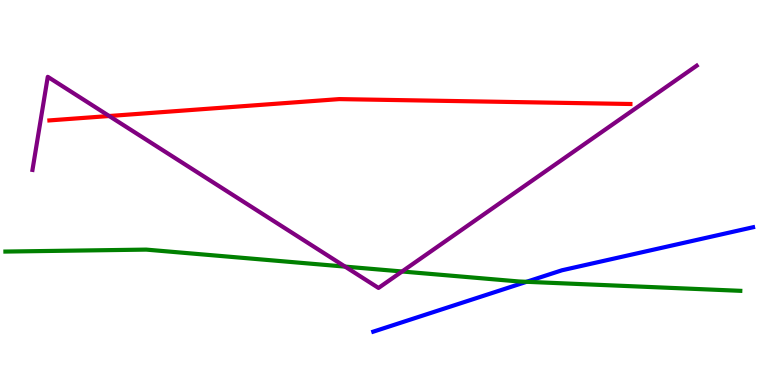[{'lines': ['blue', 'red'], 'intersections': []}, {'lines': ['green', 'red'], 'intersections': []}, {'lines': ['purple', 'red'], 'intersections': [{'x': 1.41, 'y': 6.99}]}, {'lines': ['blue', 'green'], 'intersections': [{'x': 6.79, 'y': 2.68}]}, {'lines': ['blue', 'purple'], 'intersections': []}, {'lines': ['green', 'purple'], 'intersections': [{'x': 4.45, 'y': 3.07}, {'x': 5.19, 'y': 2.95}]}]